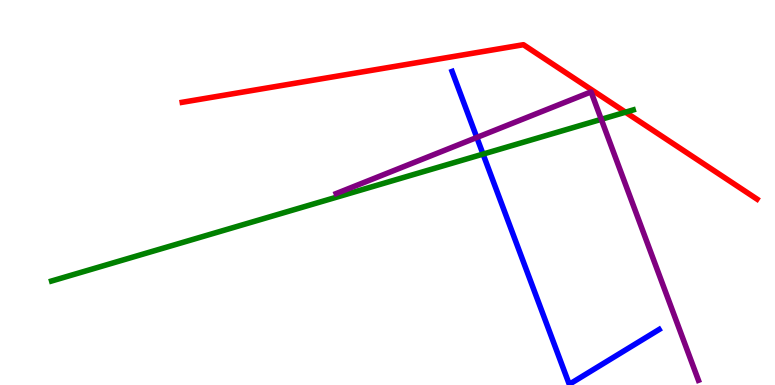[{'lines': ['blue', 'red'], 'intersections': []}, {'lines': ['green', 'red'], 'intersections': [{'x': 8.07, 'y': 7.09}]}, {'lines': ['purple', 'red'], 'intersections': []}, {'lines': ['blue', 'green'], 'intersections': [{'x': 6.23, 'y': 6.0}]}, {'lines': ['blue', 'purple'], 'intersections': [{'x': 6.15, 'y': 6.43}]}, {'lines': ['green', 'purple'], 'intersections': [{'x': 7.76, 'y': 6.9}]}]